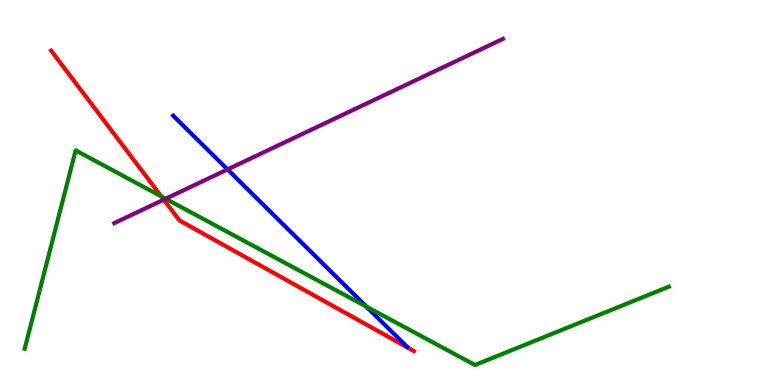[{'lines': ['blue', 'red'], 'intersections': []}, {'lines': ['green', 'red'], 'intersections': [{'x': 2.08, 'y': 4.9}]}, {'lines': ['purple', 'red'], 'intersections': [{'x': 2.11, 'y': 4.81}]}, {'lines': ['blue', 'green'], 'intersections': [{'x': 4.73, 'y': 2.04}]}, {'lines': ['blue', 'purple'], 'intersections': [{'x': 2.94, 'y': 5.6}]}, {'lines': ['green', 'purple'], 'intersections': [{'x': 2.14, 'y': 4.84}]}]